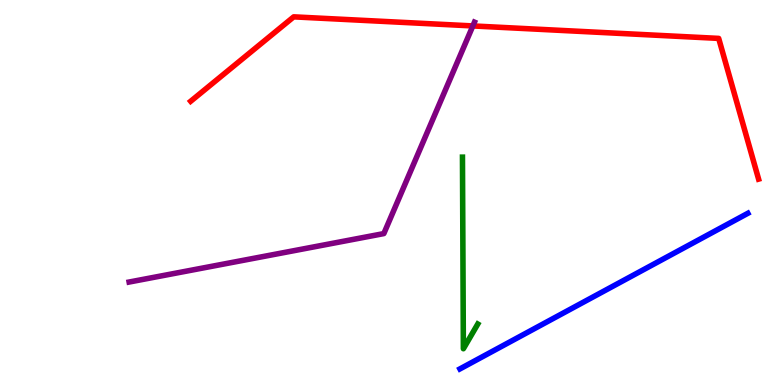[{'lines': ['blue', 'red'], 'intersections': []}, {'lines': ['green', 'red'], 'intersections': []}, {'lines': ['purple', 'red'], 'intersections': [{'x': 6.1, 'y': 9.33}]}, {'lines': ['blue', 'green'], 'intersections': []}, {'lines': ['blue', 'purple'], 'intersections': []}, {'lines': ['green', 'purple'], 'intersections': []}]